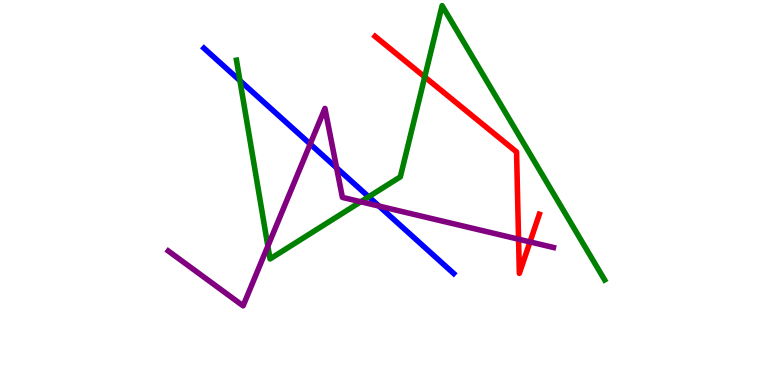[{'lines': ['blue', 'red'], 'intersections': []}, {'lines': ['green', 'red'], 'intersections': [{'x': 5.48, 'y': 8.0}]}, {'lines': ['purple', 'red'], 'intersections': [{'x': 6.69, 'y': 3.79}, {'x': 6.84, 'y': 3.72}]}, {'lines': ['blue', 'green'], 'intersections': [{'x': 3.1, 'y': 7.91}, {'x': 4.76, 'y': 4.89}]}, {'lines': ['blue', 'purple'], 'intersections': [{'x': 4.0, 'y': 6.26}, {'x': 4.34, 'y': 5.64}, {'x': 4.89, 'y': 4.65}]}, {'lines': ['green', 'purple'], 'intersections': [{'x': 3.46, 'y': 3.61}, {'x': 4.66, 'y': 4.76}]}]